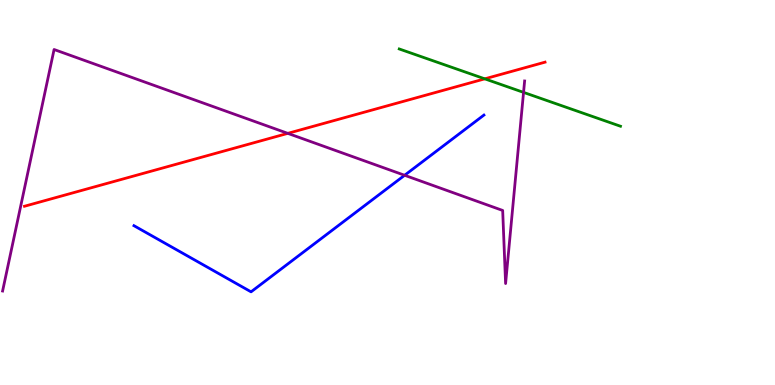[{'lines': ['blue', 'red'], 'intersections': []}, {'lines': ['green', 'red'], 'intersections': [{'x': 6.26, 'y': 7.95}]}, {'lines': ['purple', 'red'], 'intersections': [{'x': 3.71, 'y': 6.54}]}, {'lines': ['blue', 'green'], 'intersections': []}, {'lines': ['blue', 'purple'], 'intersections': [{'x': 5.22, 'y': 5.45}]}, {'lines': ['green', 'purple'], 'intersections': [{'x': 6.76, 'y': 7.6}]}]